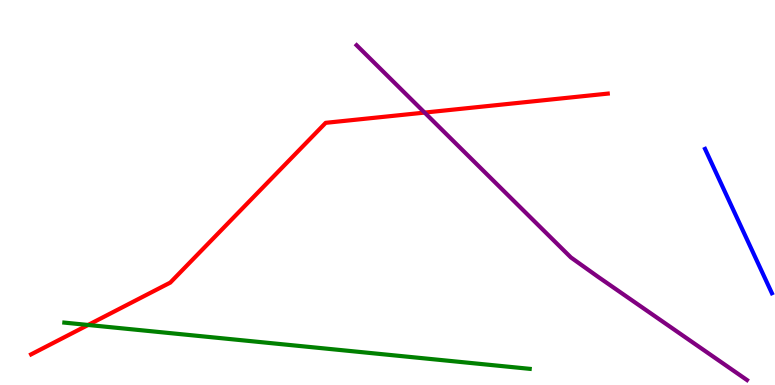[{'lines': ['blue', 'red'], 'intersections': []}, {'lines': ['green', 'red'], 'intersections': [{'x': 1.14, 'y': 1.56}]}, {'lines': ['purple', 'red'], 'intersections': [{'x': 5.48, 'y': 7.08}]}, {'lines': ['blue', 'green'], 'intersections': []}, {'lines': ['blue', 'purple'], 'intersections': []}, {'lines': ['green', 'purple'], 'intersections': []}]